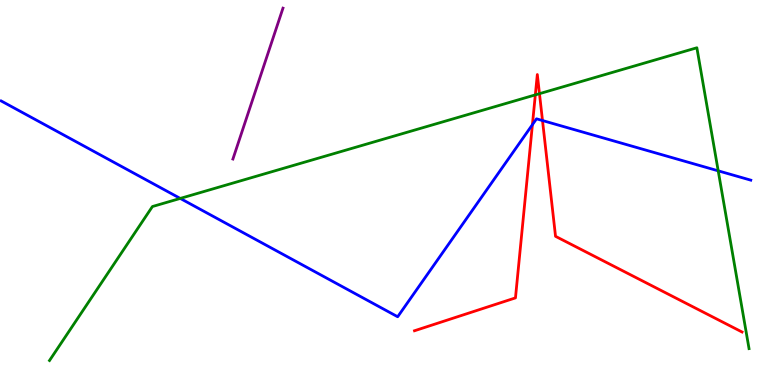[{'lines': ['blue', 'red'], 'intersections': [{'x': 6.87, 'y': 6.76}, {'x': 7.0, 'y': 6.87}]}, {'lines': ['green', 'red'], 'intersections': [{'x': 6.91, 'y': 7.54}, {'x': 6.96, 'y': 7.57}]}, {'lines': ['purple', 'red'], 'intersections': []}, {'lines': ['blue', 'green'], 'intersections': [{'x': 2.33, 'y': 4.85}, {'x': 9.27, 'y': 5.56}]}, {'lines': ['blue', 'purple'], 'intersections': []}, {'lines': ['green', 'purple'], 'intersections': []}]